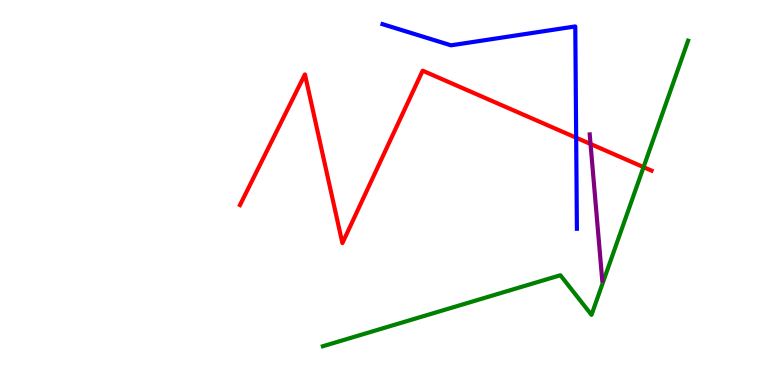[{'lines': ['blue', 'red'], 'intersections': [{'x': 7.43, 'y': 6.42}]}, {'lines': ['green', 'red'], 'intersections': [{'x': 8.3, 'y': 5.66}]}, {'lines': ['purple', 'red'], 'intersections': [{'x': 7.62, 'y': 6.26}]}, {'lines': ['blue', 'green'], 'intersections': []}, {'lines': ['blue', 'purple'], 'intersections': []}, {'lines': ['green', 'purple'], 'intersections': []}]